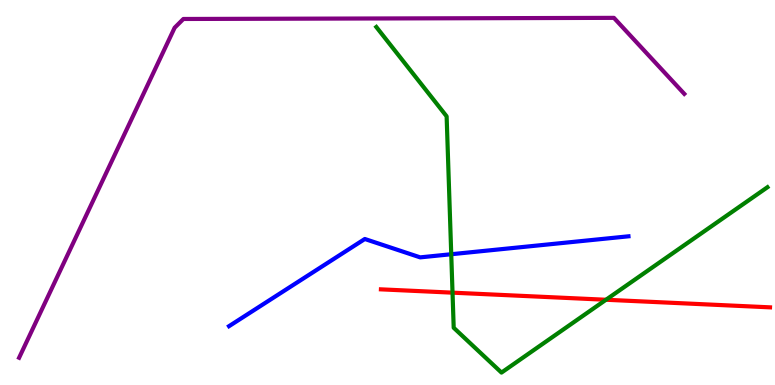[{'lines': ['blue', 'red'], 'intersections': []}, {'lines': ['green', 'red'], 'intersections': [{'x': 5.84, 'y': 2.4}, {'x': 7.82, 'y': 2.21}]}, {'lines': ['purple', 'red'], 'intersections': []}, {'lines': ['blue', 'green'], 'intersections': [{'x': 5.82, 'y': 3.4}]}, {'lines': ['blue', 'purple'], 'intersections': []}, {'lines': ['green', 'purple'], 'intersections': []}]